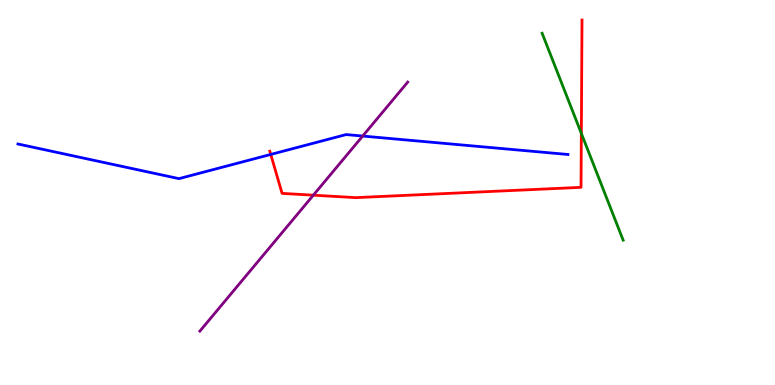[{'lines': ['blue', 'red'], 'intersections': [{'x': 3.49, 'y': 5.99}]}, {'lines': ['green', 'red'], 'intersections': [{'x': 7.5, 'y': 6.54}]}, {'lines': ['purple', 'red'], 'intersections': [{'x': 4.04, 'y': 4.93}]}, {'lines': ['blue', 'green'], 'intersections': []}, {'lines': ['blue', 'purple'], 'intersections': [{'x': 4.68, 'y': 6.47}]}, {'lines': ['green', 'purple'], 'intersections': []}]